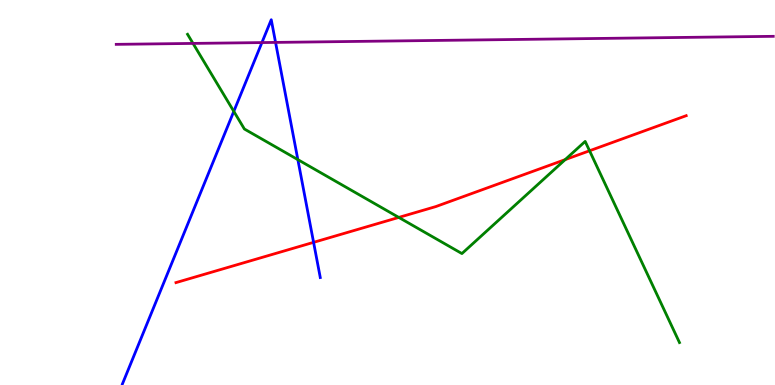[{'lines': ['blue', 'red'], 'intersections': [{'x': 4.05, 'y': 3.71}]}, {'lines': ['green', 'red'], 'intersections': [{'x': 5.15, 'y': 4.35}, {'x': 7.29, 'y': 5.85}, {'x': 7.61, 'y': 6.08}]}, {'lines': ['purple', 'red'], 'intersections': []}, {'lines': ['blue', 'green'], 'intersections': [{'x': 3.02, 'y': 7.11}, {'x': 3.84, 'y': 5.85}]}, {'lines': ['blue', 'purple'], 'intersections': [{'x': 3.38, 'y': 8.89}, {'x': 3.56, 'y': 8.9}]}, {'lines': ['green', 'purple'], 'intersections': [{'x': 2.49, 'y': 8.87}]}]